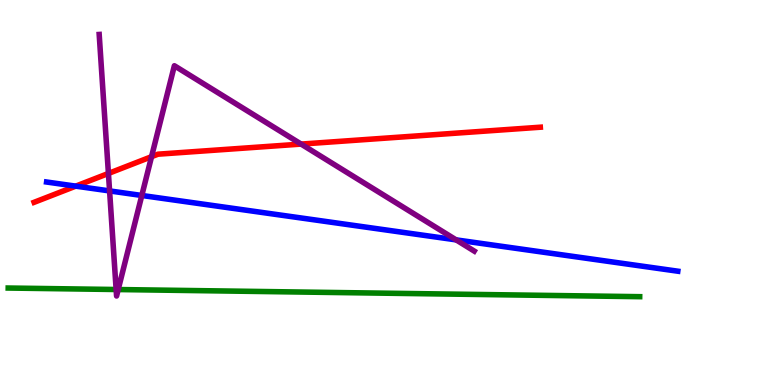[{'lines': ['blue', 'red'], 'intersections': [{'x': 0.977, 'y': 5.17}]}, {'lines': ['green', 'red'], 'intersections': []}, {'lines': ['purple', 'red'], 'intersections': [{'x': 1.4, 'y': 5.5}, {'x': 1.96, 'y': 5.93}, {'x': 3.89, 'y': 6.26}]}, {'lines': ['blue', 'green'], 'intersections': []}, {'lines': ['blue', 'purple'], 'intersections': [{'x': 1.41, 'y': 5.04}, {'x': 1.83, 'y': 4.92}, {'x': 5.89, 'y': 3.77}]}, {'lines': ['green', 'purple'], 'intersections': [{'x': 1.5, 'y': 2.48}, {'x': 1.53, 'y': 2.48}]}]